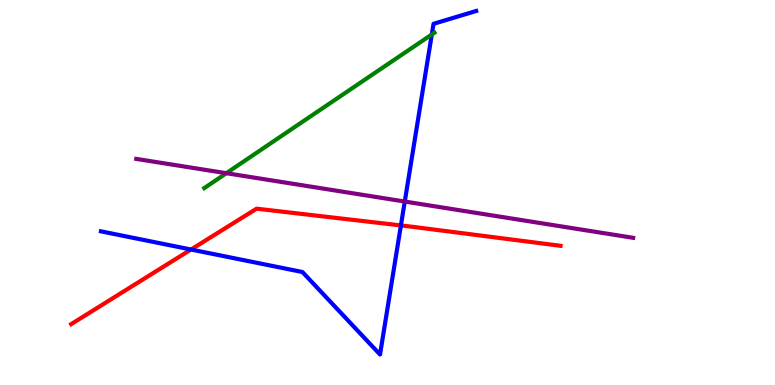[{'lines': ['blue', 'red'], 'intersections': [{'x': 2.46, 'y': 3.52}, {'x': 5.17, 'y': 4.14}]}, {'lines': ['green', 'red'], 'intersections': []}, {'lines': ['purple', 'red'], 'intersections': []}, {'lines': ['blue', 'green'], 'intersections': [{'x': 5.57, 'y': 9.1}]}, {'lines': ['blue', 'purple'], 'intersections': [{'x': 5.22, 'y': 4.77}]}, {'lines': ['green', 'purple'], 'intersections': [{'x': 2.92, 'y': 5.5}]}]